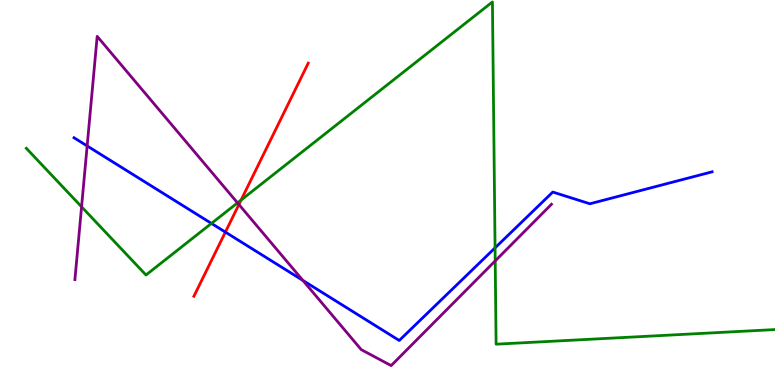[{'lines': ['blue', 'red'], 'intersections': [{'x': 2.91, 'y': 3.97}]}, {'lines': ['green', 'red'], 'intersections': [{'x': 3.11, 'y': 4.8}]}, {'lines': ['purple', 'red'], 'intersections': [{'x': 3.08, 'y': 4.69}]}, {'lines': ['blue', 'green'], 'intersections': [{'x': 2.73, 'y': 4.2}, {'x': 6.39, 'y': 3.56}]}, {'lines': ['blue', 'purple'], 'intersections': [{'x': 1.12, 'y': 6.21}, {'x': 3.91, 'y': 2.72}]}, {'lines': ['green', 'purple'], 'intersections': [{'x': 1.05, 'y': 4.63}, {'x': 3.06, 'y': 4.73}, {'x': 6.39, 'y': 3.22}]}]